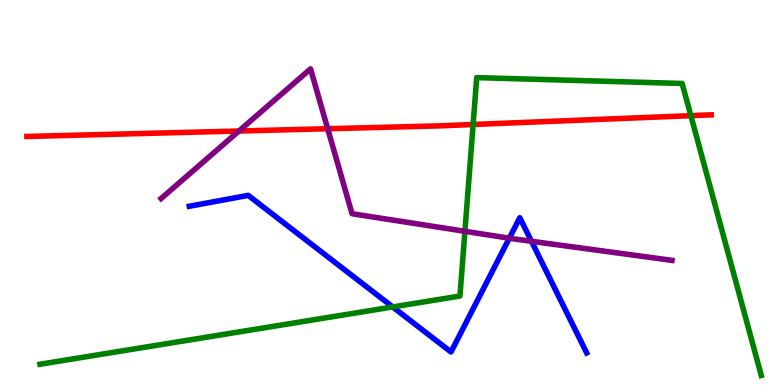[{'lines': ['blue', 'red'], 'intersections': []}, {'lines': ['green', 'red'], 'intersections': [{'x': 6.1, 'y': 6.77}, {'x': 8.91, 'y': 7.0}]}, {'lines': ['purple', 'red'], 'intersections': [{'x': 3.08, 'y': 6.6}, {'x': 4.23, 'y': 6.66}]}, {'lines': ['blue', 'green'], 'intersections': [{'x': 5.07, 'y': 2.03}]}, {'lines': ['blue', 'purple'], 'intersections': [{'x': 6.57, 'y': 3.81}, {'x': 6.86, 'y': 3.73}]}, {'lines': ['green', 'purple'], 'intersections': [{'x': 6.0, 'y': 3.99}]}]